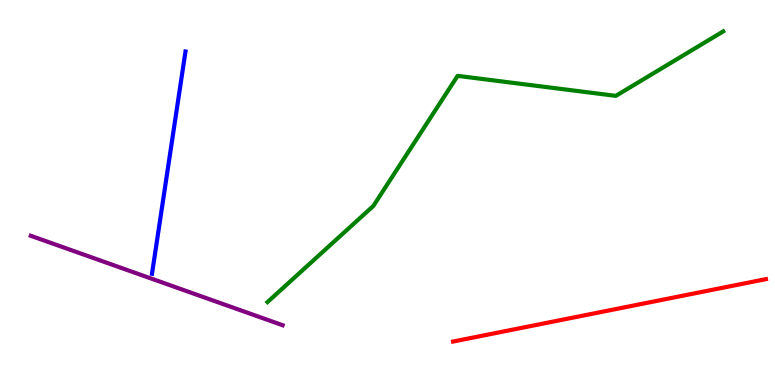[{'lines': ['blue', 'red'], 'intersections': []}, {'lines': ['green', 'red'], 'intersections': []}, {'lines': ['purple', 'red'], 'intersections': []}, {'lines': ['blue', 'green'], 'intersections': []}, {'lines': ['blue', 'purple'], 'intersections': []}, {'lines': ['green', 'purple'], 'intersections': []}]